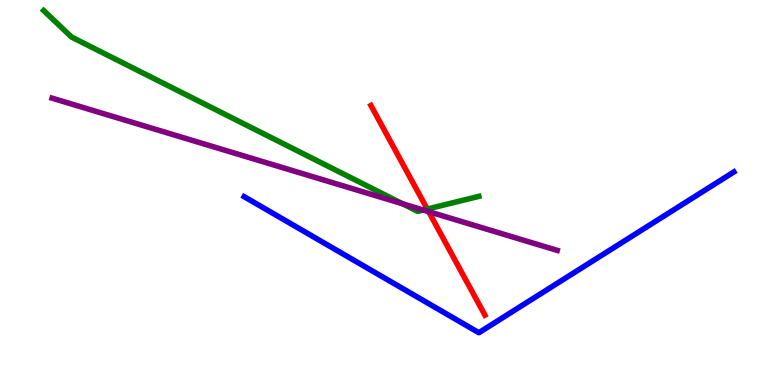[{'lines': ['blue', 'red'], 'intersections': []}, {'lines': ['green', 'red'], 'intersections': [{'x': 5.51, 'y': 4.57}]}, {'lines': ['purple', 'red'], 'intersections': [{'x': 5.53, 'y': 4.5}]}, {'lines': ['blue', 'green'], 'intersections': []}, {'lines': ['blue', 'purple'], 'intersections': []}, {'lines': ['green', 'purple'], 'intersections': [{'x': 5.19, 'y': 4.71}, {'x': 5.46, 'y': 4.54}]}]